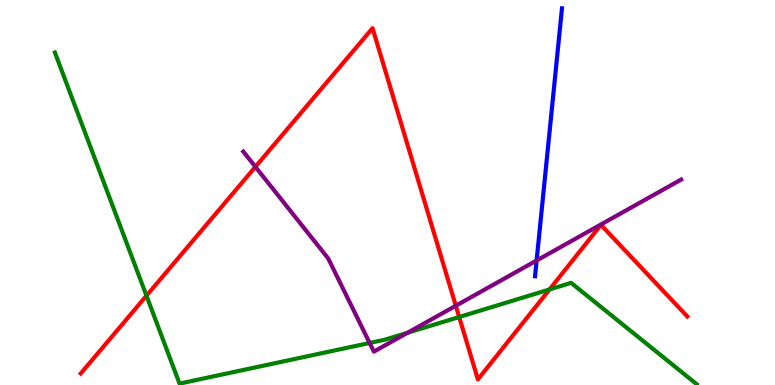[{'lines': ['blue', 'red'], 'intersections': []}, {'lines': ['green', 'red'], 'intersections': [{'x': 1.89, 'y': 2.32}, {'x': 5.93, 'y': 1.77}, {'x': 7.09, 'y': 2.48}]}, {'lines': ['purple', 'red'], 'intersections': [{'x': 3.3, 'y': 5.67}, {'x': 5.88, 'y': 2.06}]}, {'lines': ['blue', 'green'], 'intersections': []}, {'lines': ['blue', 'purple'], 'intersections': [{'x': 6.92, 'y': 3.23}]}, {'lines': ['green', 'purple'], 'intersections': [{'x': 4.77, 'y': 1.09}, {'x': 5.26, 'y': 1.36}]}]